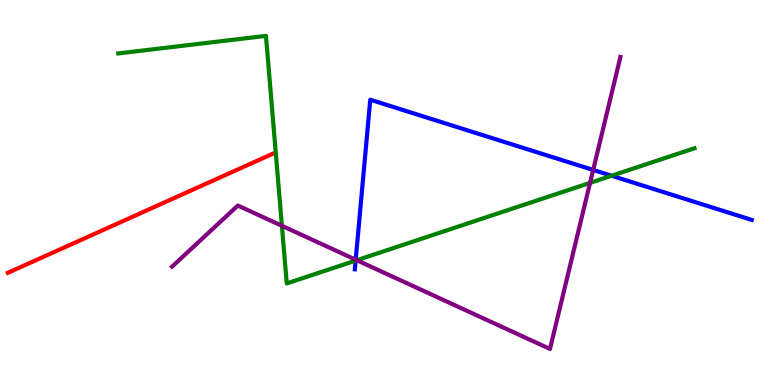[{'lines': ['blue', 'red'], 'intersections': []}, {'lines': ['green', 'red'], 'intersections': []}, {'lines': ['purple', 'red'], 'intersections': []}, {'lines': ['blue', 'green'], 'intersections': [{'x': 4.59, 'y': 3.23}, {'x': 7.89, 'y': 5.44}]}, {'lines': ['blue', 'purple'], 'intersections': [{'x': 4.59, 'y': 3.25}, {'x': 7.65, 'y': 5.59}]}, {'lines': ['green', 'purple'], 'intersections': [{'x': 3.64, 'y': 4.14}, {'x': 4.6, 'y': 3.24}, {'x': 7.61, 'y': 5.25}]}]